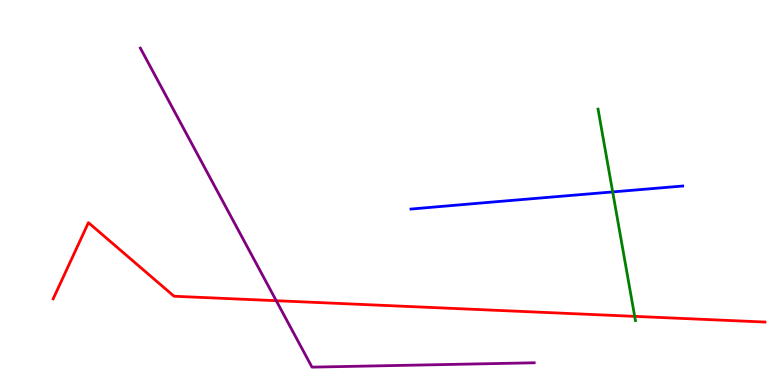[{'lines': ['blue', 'red'], 'intersections': []}, {'lines': ['green', 'red'], 'intersections': [{'x': 8.19, 'y': 1.78}]}, {'lines': ['purple', 'red'], 'intersections': [{'x': 3.56, 'y': 2.19}]}, {'lines': ['blue', 'green'], 'intersections': [{'x': 7.91, 'y': 5.02}]}, {'lines': ['blue', 'purple'], 'intersections': []}, {'lines': ['green', 'purple'], 'intersections': []}]